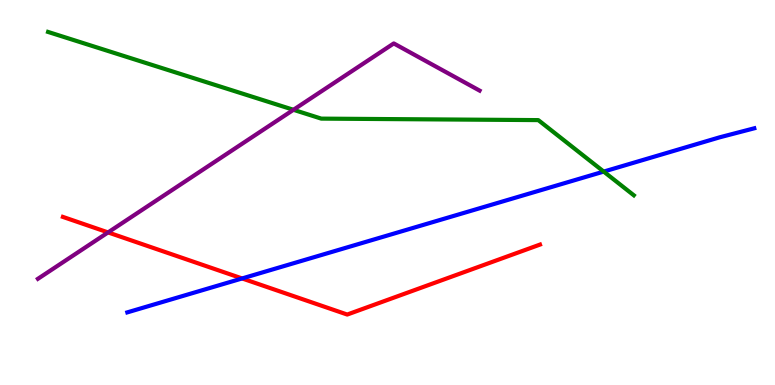[{'lines': ['blue', 'red'], 'intersections': [{'x': 3.12, 'y': 2.77}]}, {'lines': ['green', 'red'], 'intersections': []}, {'lines': ['purple', 'red'], 'intersections': [{'x': 1.39, 'y': 3.96}]}, {'lines': ['blue', 'green'], 'intersections': [{'x': 7.79, 'y': 5.54}]}, {'lines': ['blue', 'purple'], 'intersections': []}, {'lines': ['green', 'purple'], 'intersections': [{'x': 3.79, 'y': 7.15}]}]